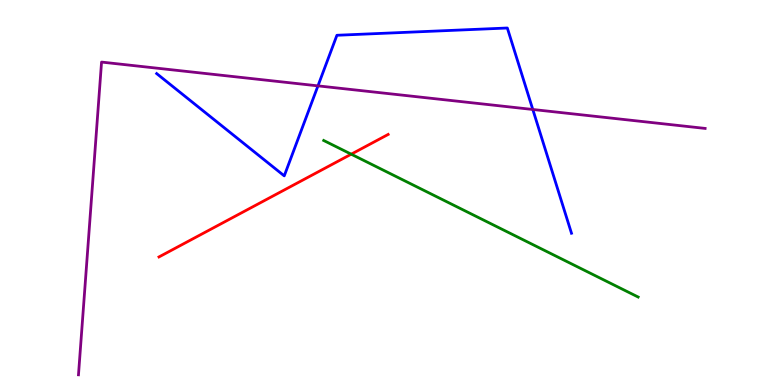[{'lines': ['blue', 'red'], 'intersections': []}, {'lines': ['green', 'red'], 'intersections': [{'x': 4.53, 'y': 6.0}]}, {'lines': ['purple', 'red'], 'intersections': []}, {'lines': ['blue', 'green'], 'intersections': []}, {'lines': ['blue', 'purple'], 'intersections': [{'x': 4.1, 'y': 7.77}, {'x': 6.87, 'y': 7.16}]}, {'lines': ['green', 'purple'], 'intersections': []}]